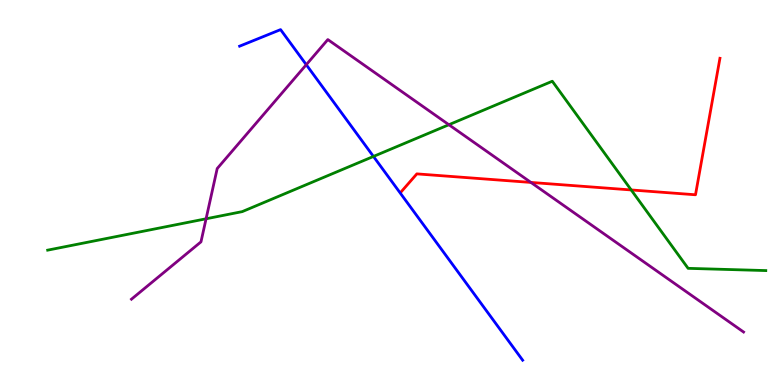[{'lines': ['blue', 'red'], 'intersections': []}, {'lines': ['green', 'red'], 'intersections': [{'x': 8.14, 'y': 5.07}]}, {'lines': ['purple', 'red'], 'intersections': [{'x': 6.85, 'y': 5.26}]}, {'lines': ['blue', 'green'], 'intersections': [{'x': 4.82, 'y': 5.94}]}, {'lines': ['blue', 'purple'], 'intersections': [{'x': 3.95, 'y': 8.32}]}, {'lines': ['green', 'purple'], 'intersections': [{'x': 2.66, 'y': 4.32}, {'x': 5.79, 'y': 6.76}]}]